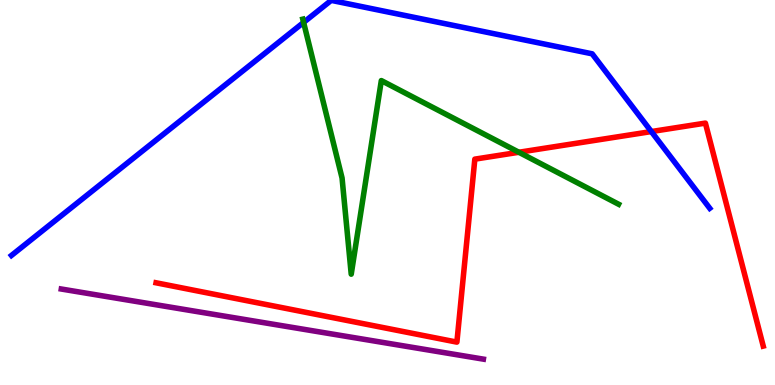[{'lines': ['blue', 'red'], 'intersections': [{'x': 8.4, 'y': 6.58}]}, {'lines': ['green', 'red'], 'intersections': [{'x': 6.7, 'y': 6.05}]}, {'lines': ['purple', 'red'], 'intersections': []}, {'lines': ['blue', 'green'], 'intersections': [{'x': 3.92, 'y': 9.42}]}, {'lines': ['blue', 'purple'], 'intersections': []}, {'lines': ['green', 'purple'], 'intersections': []}]